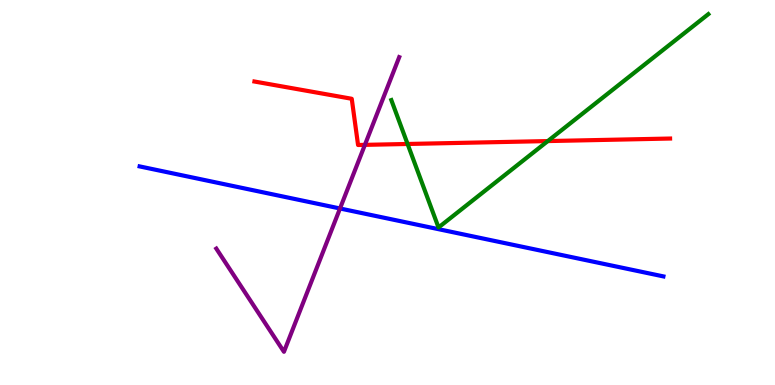[{'lines': ['blue', 'red'], 'intersections': []}, {'lines': ['green', 'red'], 'intersections': [{'x': 5.26, 'y': 6.26}, {'x': 7.07, 'y': 6.34}]}, {'lines': ['purple', 'red'], 'intersections': [{'x': 4.71, 'y': 6.24}]}, {'lines': ['blue', 'green'], 'intersections': []}, {'lines': ['blue', 'purple'], 'intersections': [{'x': 4.39, 'y': 4.58}]}, {'lines': ['green', 'purple'], 'intersections': []}]